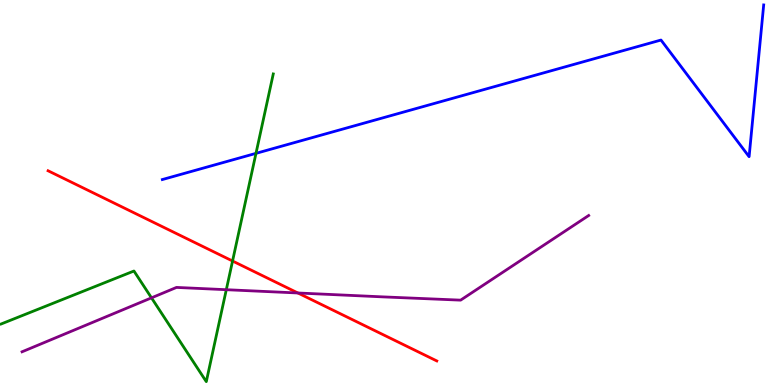[{'lines': ['blue', 'red'], 'intersections': []}, {'lines': ['green', 'red'], 'intersections': [{'x': 3.0, 'y': 3.22}]}, {'lines': ['purple', 'red'], 'intersections': [{'x': 3.84, 'y': 2.39}]}, {'lines': ['blue', 'green'], 'intersections': [{'x': 3.3, 'y': 6.02}]}, {'lines': ['blue', 'purple'], 'intersections': []}, {'lines': ['green', 'purple'], 'intersections': [{'x': 1.95, 'y': 2.26}, {'x': 2.92, 'y': 2.48}]}]